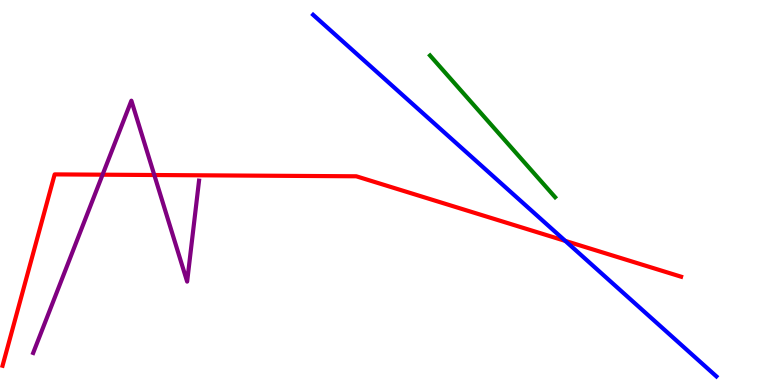[{'lines': ['blue', 'red'], 'intersections': [{'x': 7.29, 'y': 3.74}]}, {'lines': ['green', 'red'], 'intersections': []}, {'lines': ['purple', 'red'], 'intersections': [{'x': 1.32, 'y': 5.46}, {'x': 1.99, 'y': 5.45}]}, {'lines': ['blue', 'green'], 'intersections': []}, {'lines': ['blue', 'purple'], 'intersections': []}, {'lines': ['green', 'purple'], 'intersections': []}]